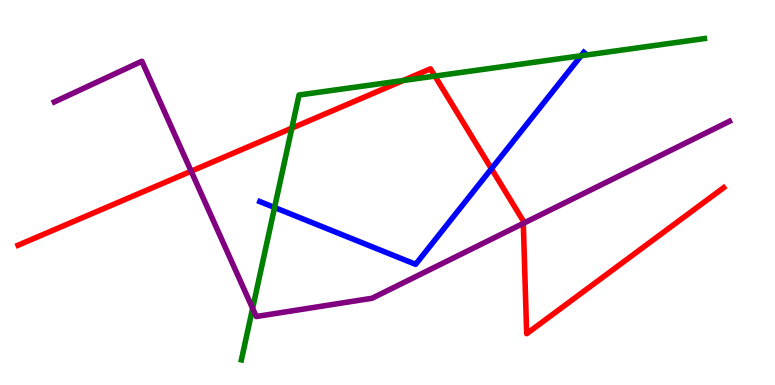[{'lines': ['blue', 'red'], 'intersections': [{'x': 6.34, 'y': 5.62}]}, {'lines': ['green', 'red'], 'intersections': [{'x': 3.77, 'y': 6.67}, {'x': 5.2, 'y': 7.91}, {'x': 5.61, 'y': 8.02}]}, {'lines': ['purple', 'red'], 'intersections': [{'x': 2.47, 'y': 5.55}, {'x': 6.75, 'y': 4.2}]}, {'lines': ['blue', 'green'], 'intersections': [{'x': 3.54, 'y': 4.61}, {'x': 7.5, 'y': 8.55}]}, {'lines': ['blue', 'purple'], 'intersections': []}, {'lines': ['green', 'purple'], 'intersections': [{'x': 3.26, 'y': 1.99}]}]